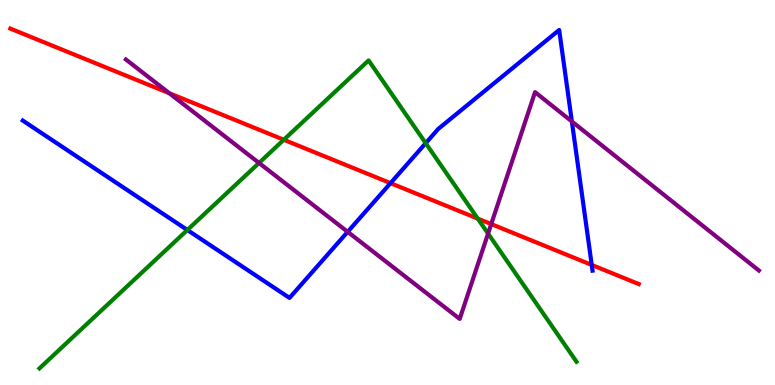[{'lines': ['blue', 'red'], 'intersections': [{'x': 5.04, 'y': 5.24}, {'x': 7.64, 'y': 3.12}]}, {'lines': ['green', 'red'], 'intersections': [{'x': 3.66, 'y': 6.37}, {'x': 6.16, 'y': 4.32}]}, {'lines': ['purple', 'red'], 'intersections': [{'x': 2.18, 'y': 7.58}, {'x': 6.34, 'y': 4.18}]}, {'lines': ['blue', 'green'], 'intersections': [{'x': 2.42, 'y': 4.03}, {'x': 5.49, 'y': 6.28}]}, {'lines': ['blue', 'purple'], 'intersections': [{'x': 4.49, 'y': 3.98}, {'x': 7.38, 'y': 6.84}]}, {'lines': ['green', 'purple'], 'intersections': [{'x': 3.34, 'y': 5.77}, {'x': 6.3, 'y': 3.93}]}]